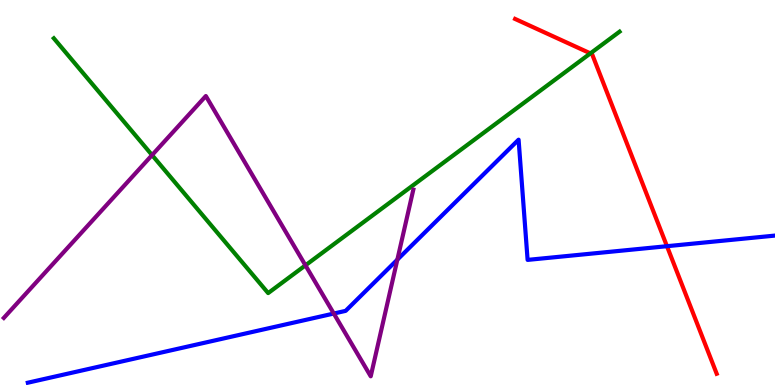[{'lines': ['blue', 'red'], 'intersections': [{'x': 8.61, 'y': 3.61}]}, {'lines': ['green', 'red'], 'intersections': [{'x': 7.62, 'y': 8.61}]}, {'lines': ['purple', 'red'], 'intersections': []}, {'lines': ['blue', 'green'], 'intersections': []}, {'lines': ['blue', 'purple'], 'intersections': [{'x': 4.31, 'y': 1.86}, {'x': 5.13, 'y': 3.26}]}, {'lines': ['green', 'purple'], 'intersections': [{'x': 1.96, 'y': 5.97}, {'x': 3.94, 'y': 3.11}]}]